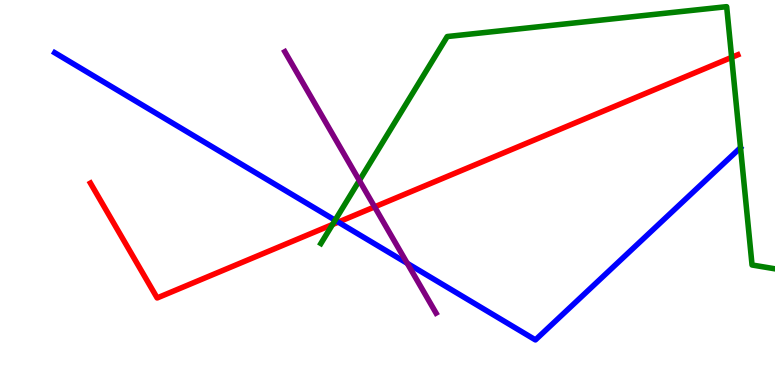[{'lines': ['blue', 'red'], 'intersections': [{'x': 4.36, 'y': 4.23}]}, {'lines': ['green', 'red'], 'intersections': [{'x': 4.29, 'y': 4.17}, {'x': 9.44, 'y': 8.51}]}, {'lines': ['purple', 'red'], 'intersections': [{'x': 4.83, 'y': 4.63}]}, {'lines': ['blue', 'green'], 'intersections': [{'x': 4.32, 'y': 4.28}]}, {'lines': ['blue', 'purple'], 'intersections': [{'x': 5.25, 'y': 3.16}]}, {'lines': ['green', 'purple'], 'intersections': [{'x': 4.64, 'y': 5.31}]}]